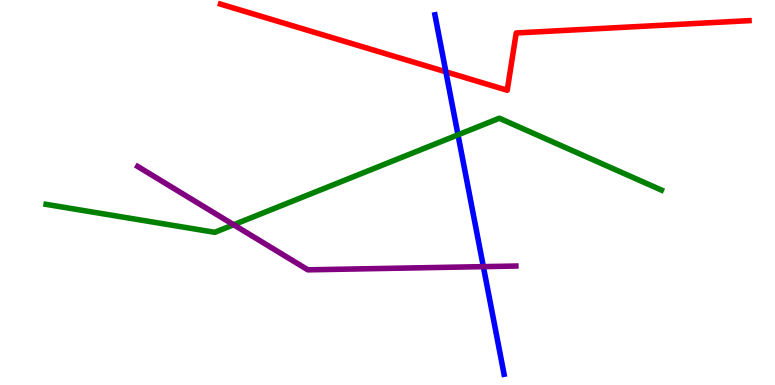[{'lines': ['blue', 'red'], 'intersections': [{'x': 5.75, 'y': 8.13}]}, {'lines': ['green', 'red'], 'intersections': []}, {'lines': ['purple', 'red'], 'intersections': []}, {'lines': ['blue', 'green'], 'intersections': [{'x': 5.91, 'y': 6.5}]}, {'lines': ['blue', 'purple'], 'intersections': [{'x': 6.24, 'y': 3.07}]}, {'lines': ['green', 'purple'], 'intersections': [{'x': 3.01, 'y': 4.16}]}]